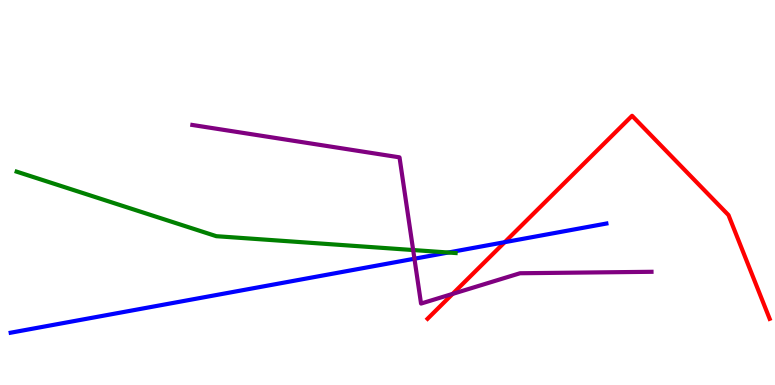[{'lines': ['blue', 'red'], 'intersections': [{'x': 6.51, 'y': 3.71}]}, {'lines': ['green', 'red'], 'intersections': []}, {'lines': ['purple', 'red'], 'intersections': [{'x': 5.84, 'y': 2.37}]}, {'lines': ['blue', 'green'], 'intersections': [{'x': 5.78, 'y': 3.44}]}, {'lines': ['blue', 'purple'], 'intersections': [{'x': 5.35, 'y': 3.28}]}, {'lines': ['green', 'purple'], 'intersections': [{'x': 5.33, 'y': 3.51}]}]